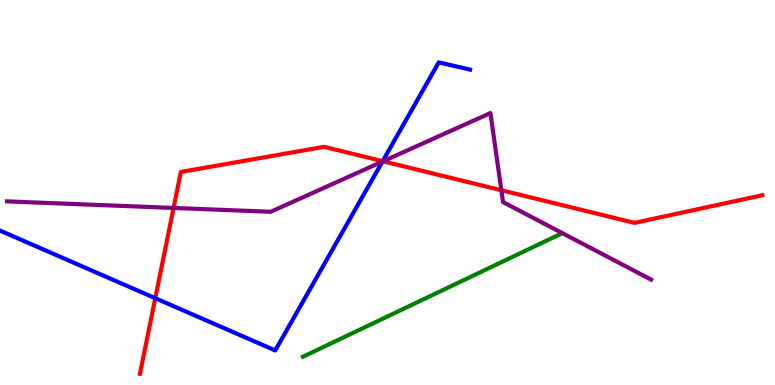[{'lines': ['blue', 'red'], 'intersections': [{'x': 2.0, 'y': 2.25}, {'x': 4.94, 'y': 5.81}]}, {'lines': ['green', 'red'], 'intersections': []}, {'lines': ['purple', 'red'], 'intersections': [{'x': 2.24, 'y': 4.6}, {'x': 4.94, 'y': 5.81}, {'x': 6.47, 'y': 5.06}]}, {'lines': ['blue', 'green'], 'intersections': []}, {'lines': ['blue', 'purple'], 'intersections': [{'x': 4.93, 'y': 5.8}]}, {'lines': ['green', 'purple'], 'intersections': []}]